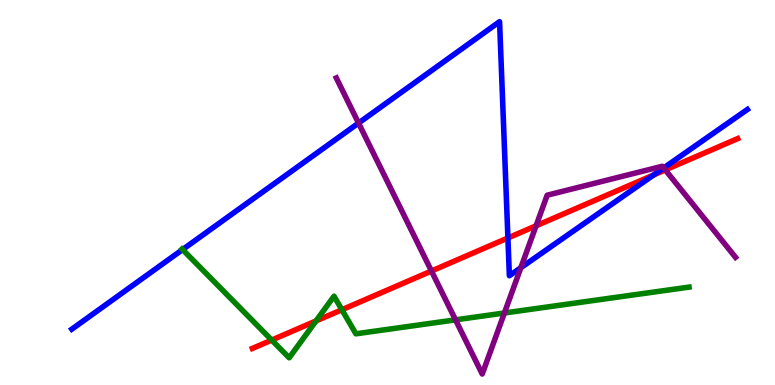[{'lines': ['blue', 'red'], 'intersections': [{'x': 6.55, 'y': 3.82}, {'x': 8.43, 'y': 5.46}]}, {'lines': ['green', 'red'], 'intersections': [{'x': 3.51, 'y': 1.17}, {'x': 4.08, 'y': 1.66}, {'x': 4.41, 'y': 1.95}]}, {'lines': ['purple', 'red'], 'intersections': [{'x': 5.57, 'y': 2.96}, {'x': 6.92, 'y': 4.14}, {'x': 8.58, 'y': 5.59}]}, {'lines': ['blue', 'green'], 'intersections': [{'x': 2.36, 'y': 3.52}]}, {'lines': ['blue', 'purple'], 'intersections': [{'x': 4.63, 'y': 6.8}, {'x': 6.72, 'y': 3.05}, {'x': 8.56, 'y': 5.64}]}, {'lines': ['green', 'purple'], 'intersections': [{'x': 5.88, 'y': 1.69}, {'x': 6.51, 'y': 1.87}]}]